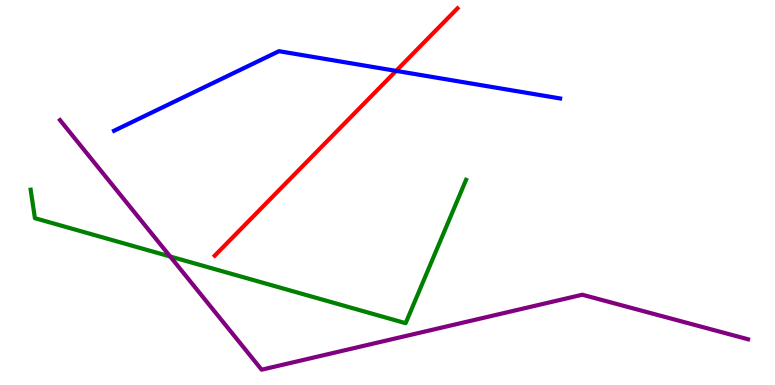[{'lines': ['blue', 'red'], 'intersections': [{'x': 5.11, 'y': 8.16}]}, {'lines': ['green', 'red'], 'intersections': []}, {'lines': ['purple', 'red'], 'intersections': []}, {'lines': ['blue', 'green'], 'intersections': []}, {'lines': ['blue', 'purple'], 'intersections': []}, {'lines': ['green', 'purple'], 'intersections': [{'x': 2.2, 'y': 3.34}]}]